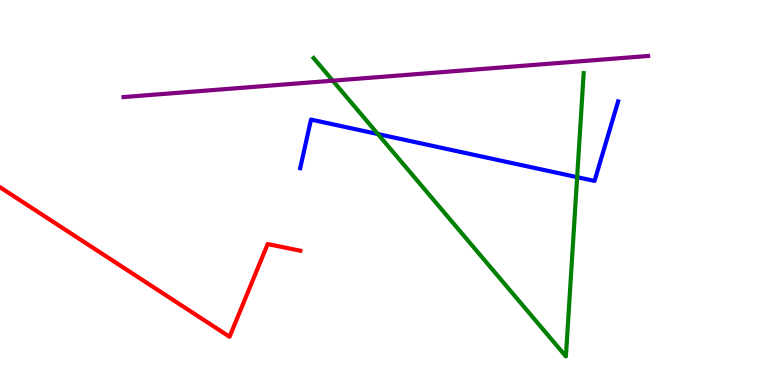[{'lines': ['blue', 'red'], 'intersections': []}, {'lines': ['green', 'red'], 'intersections': []}, {'lines': ['purple', 'red'], 'intersections': []}, {'lines': ['blue', 'green'], 'intersections': [{'x': 4.88, 'y': 6.52}, {'x': 7.45, 'y': 5.4}]}, {'lines': ['blue', 'purple'], 'intersections': []}, {'lines': ['green', 'purple'], 'intersections': [{'x': 4.29, 'y': 7.9}]}]